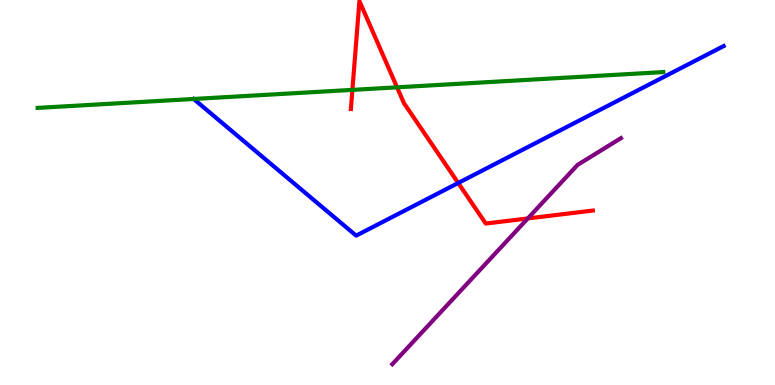[{'lines': ['blue', 'red'], 'intersections': [{'x': 5.91, 'y': 5.25}]}, {'lines': ['green', 'red'], 'intersections': [{'x': 4.55, 'y': 7.67}, {'x': 5.12, 'y': 7.73}]}, {'lines': ['purple', 'red'], 'intersections': [{'x': 6.81, 'y': 4.33}]}, {'lines': ['blue', 'green'], 'intersections': []}, {'lines': ['blue', 'purple'], 'intersections': []}, {'lines': ['green', 'purple'], 'intersections': []}]